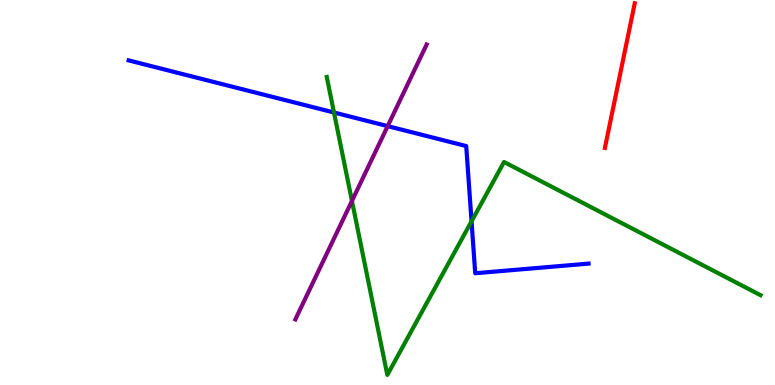[{'lines': ['blue', 'red'], 'intersections': []}, {'lines': ['green', 'red'], 'intersections': []}, {'lines': ['purple', 'red'], 'intersections': []}, {'lines': ['blue', 'green'], 'intersections': [{'x': 4.31, 'y': 7.08}, {'x': 6.08, 'y': 4.25}]}, {'lines': ['blue', 'purple'], 'intersections': [{'x': 5.0, 'y': 6.72}]}, {'lines': ['green', 'purple'], 'intersections': [{'x': 4.54, 'y': 4.78}]}]